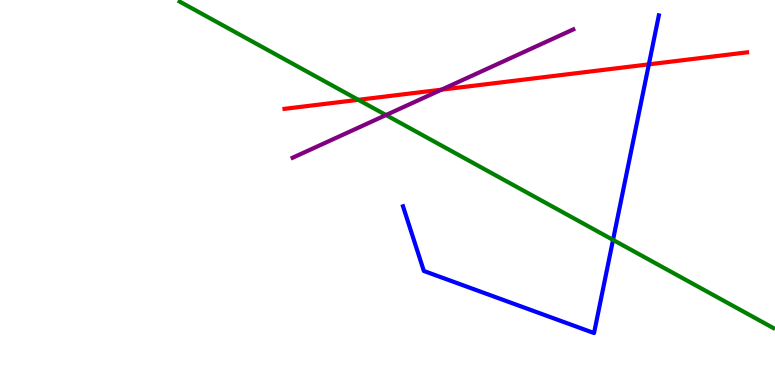[{'lines': ['blue', 'red'], 'intersections': [{'x': 8.37, 'y': 8.33}]}, {'lines': ['green', 'red'], 'intersections': [{'x': 4.62, 'y': 7.41}]}, {'lines': ['purple', 'red'], 'intersections': [{'x': 5.7, 'y': 7.67}]}, {'lines': ['blue', 'green'], 'intersections': [{'x': 7.91, 'y': 3.77}]}, {'lines': ['blue', 'purple'], 'intersections': []}, {'lines': ['green', 'purple'], 'intersections': [{'x': 4.98, 'y': 7.01}]}]